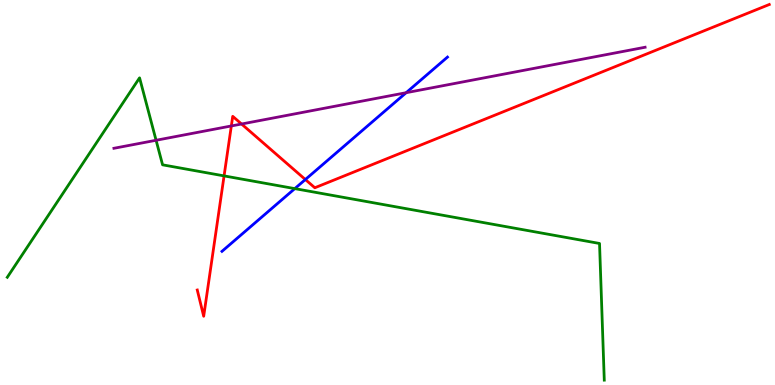[{'lines': ['blue', 'red'], 'intersections': [{'x': 3.94, 'y': 5.34}]}, {'lines': ['green', 'red'], 'intersections': [{'x': 2.89, 'y': 5.43}]}, {'lines': ['purple', 'red'], 'intersections': [{'x': 2.98, 'y': 6.73}, {'x': 3.12, 'y': 6.78}]}, {'lines': ['blue', 'green'], 'intersections': [{'x': 3.8, 'y': 5.1}]}, {'lines': ['blue', 'purple'], 'intersections': [{'x': 5.24, 'y': 7.59}]}, {'lines': ['green', 'purple'], 'intersections': [{'x': 2.01, 'y': 6.36}]}]